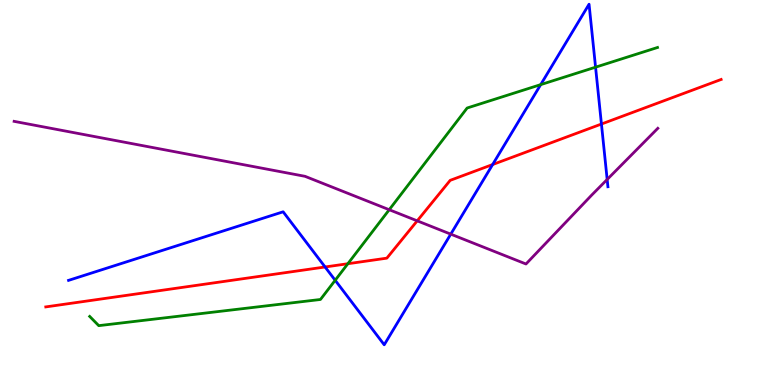[{'lines': ['blue', 'red'], 'intersections': [{'x': 4.19, 'y': 3.07}, {'x': 6.36, 'y': 5.73}, {'x': 7.76, 'y': 6.78}]}, {'lines': ['green', 'red'], 'intersections': [{'x': 4.49, 'y': 3.15}]}, {'lines': ['purple', 'red'], 'intersections': [{'x': 5.38, 'y': 4.26}]}, {'lines': ['blue', 'green'], 'intersections': [{'x': 4.32, 'y': 2.72}, {'x': 6.98, 'y': 7.8}, {'x': 7.68, 'y': 8.25}]}, {'lines': ['blue', 'purple'], 'intersections': [{'x': 5.82, 'y': 3.92}, {'x': 7.83, 'y': 5.34}]}, {'lines': ['green', 'purple'], 'intersections': [{'x': 5.02, 'y': 4.55}]}]